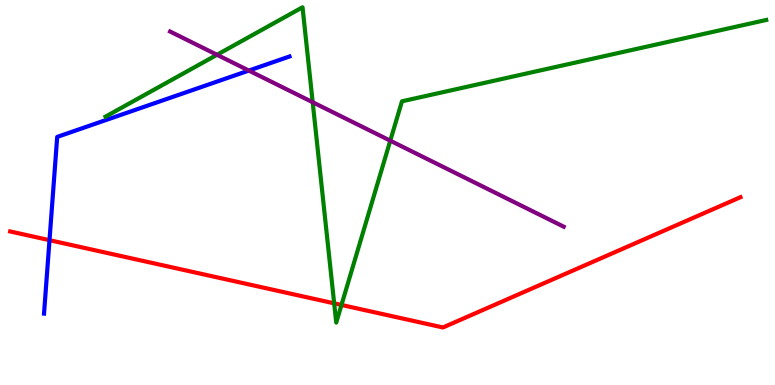[{'lines': ['blue', 'red'], 'intersections': [{'x': 0.639, 'y': 3.76}]}, {'lines': ['green', 'red'], 'intersections': [{'x': 4.31, 'y': 2.12}, {'x': 4.41, 'y': 2.08}]}, {'lines': ['purple', 'red'], 'intersections': []}, {'lines': ['blue', 'green'], 'intersections': []}, {'lines': ['blue', 'purple'], 'intersections': [{'x': 3.21, 'y': 8.17}]}, {'lines': ['green', 'purple'], 'intersections': [{'x': 2.8, 'y': 8.58}, {'x': 4.03, 'y': 7.34}, {'x': 5.04, 'y': 6.35}]}]